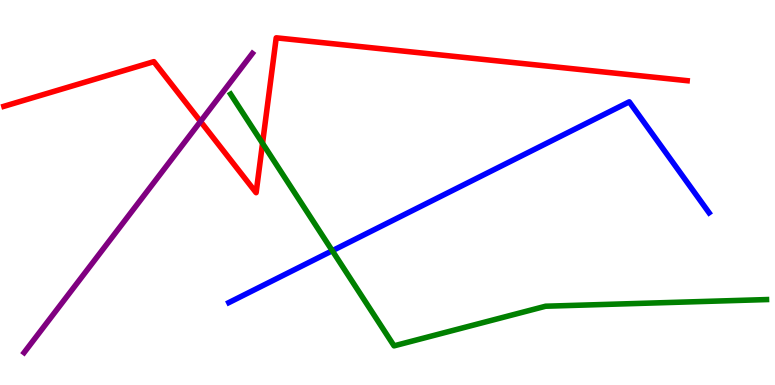[{'lines': ['blue', 'red'], 'intersections': []}, {'lines': ['green', 'red'], 'intersections': [{'x': 3.39, 'y': 6.28}]}, {'lines': ['purple', 'red'], 'intersections': [{'x': 2.59, 'y': 6.85}]}, {'lines': ['blue', 'green'], 'intersections': [{'x': 4.29, 'y': 3.49}]}, {'lines': ['blue', 'purple'], 'intersections': []}, {'lines': ['green', 'purple'], 'intersections': []}]